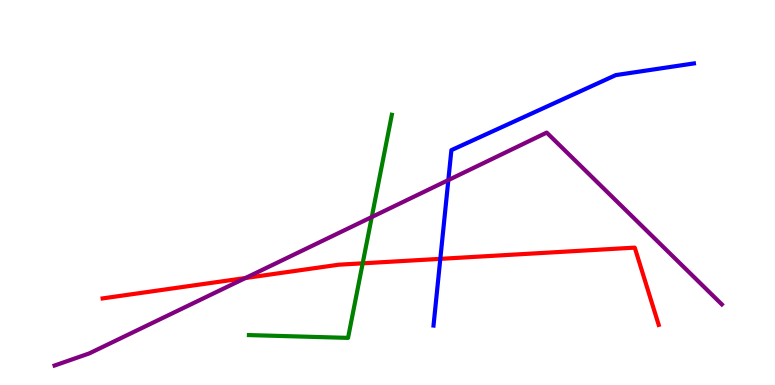[{'lines': ['blue', 'red'], 'intersections': [{'x': 5.68, 'y': 3.28}]}, {'lines': ['green', 'red'], 'intersections': [{'x': 4.68, 'y': 3.16}]}, {'lines': ['purple', 'red'], 'intersections': [{'x': 3.17, 'y': 2.78}]}, {'lines': ['blue', 'green'], 'intersections': []}, {'lines': ['blue', 'purple'], 'intersections': [{'x': 5.79, 'y': 5.32}]}, {'lines': ['green', 'purple'], 'intersections': [{'x': 4.8, 'y': 4.36}]}]